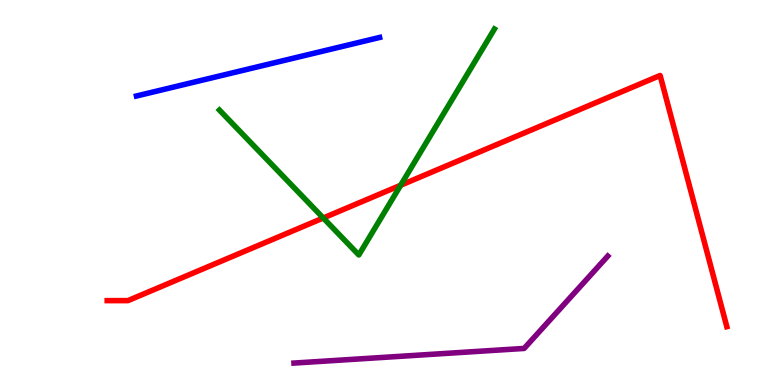[{'lines': ['blue', 'red'], 'intersections': []}, {'lines': ['green', 'red'], 'intersections': [{'x': 4.17, 'y': 4.34}, {'x': 5.17, 'y': 5.19}]}, {'lines': ['purple', 'red'], 'intersections': []}, {'lines': ['blue', 'green'], 'intersections': []}, {'lines': ['blue', 'purple'], 'intersections': []}, {'lines': ['green', 'purple'], 'intersections': []}]